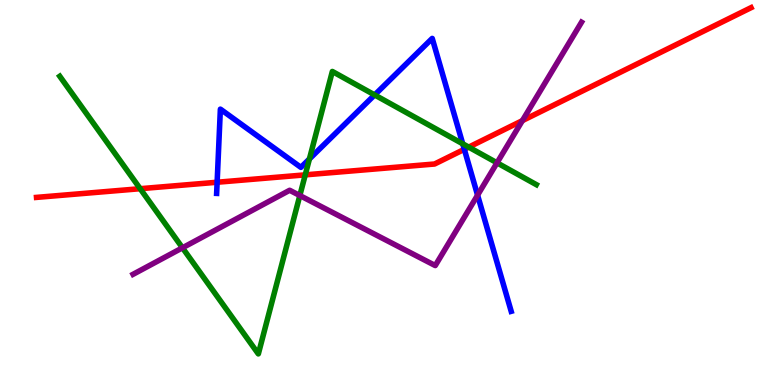[{'lines': ['blue', 'red'], 'intersections': [{'x': 2.8, 'y': 5.27}, {'x': 5.99, 'y': 6.12}]}, {'lines': ['green', 'red'], 'intersections': [{'x': 1.81, 'y': 5.1}, {'x': 3.94, 'y': 5.46}, {'x': 6.05, 'y': 6.18}]}, {'lines': ['purple', 'red'], 'intersections': [{'x': 6.74, 'y': 6.87}]}, {'lines': ['blue', 'green'], 'intersections': [{'x': 3.99, 'y': 5.87}, {'x': 4.83, 'y': 7.53}, {'x': 5.97, 'y': 6.26}]}, {'lines': ['blue', 'purple'], 'intersections': [{'x': 6.16, 'y': 4.93}]}, {'lines': ['green', 'purple'], 'intersections': [{'x': 2.35, 'y': 3.56}, {'x': 3.87, 'y': 4.92}, {'x': 6.41, 'y': 5.77}]}]